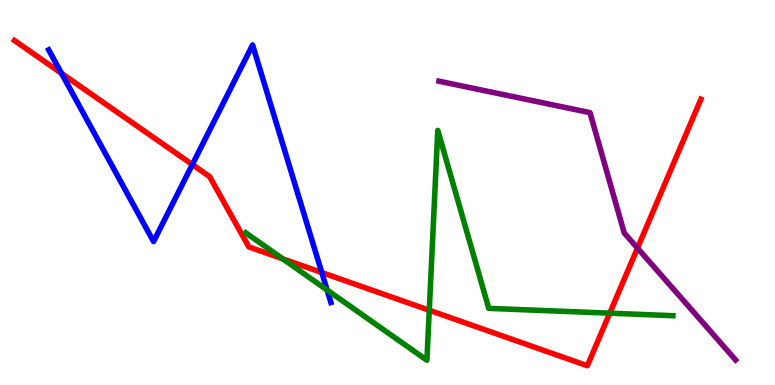[{'lines': ['blue', 'red'], 'intersections': [{'x': 0.794, 'y': 8.1}, {'x': 2.48, 'y': 5.73}, {'x': 4.15, 'y': 2.92}]}, {'lines': ['green', 'red'], 'intersections': [{'x': 3.65, 'y': 3.28}, {'x': 5.54, 'y': 1.94}, {'x': 7.87, 'y': 1.87}]}, {'lines': ['purple', 'red'], 'intersections': [{'x': 8.23, 'y': 3.56}]}, {'lines': ['blue', 'green'], 'intersections': [{'x': 4.22, 'y': 2.47}]}, {'lines': ['blue', 'purple'], 'intersections': []}, {'lines': ['green', 'purple'], 'intersections': []}]